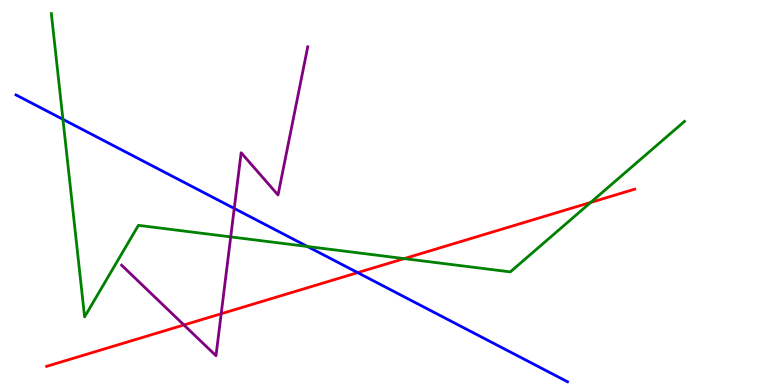[{'lines': ['blue', 'red'], 'intersections': [{'x': 4.62, 'y': 2.92}]}, {'lines': ['green', 'red'], 'intersections': [{'x': 5.22, 'y': 3.28}, {'x': 7.62, 'y': 4.74}]}, {'lines': ['purple', 'red'], 'intersections': [{'x': 2.37, 'y': 1.56}, {'x': 2.85, 'y': 1.85}]}, {'lines': ['blue', 'green'], 'intersections': [{'x': 0.812, 'y': 6.9}, {'x': 3.97, 'y': 3.6}]}, {'lines': ['blue', 'purple'], 'intersections': [{'x': 3.02, 'y': 4.59}]}, {'lines': ['green', 'purple'], 'intersections': [{'x': 2.98, 'y': 3.85}]}]